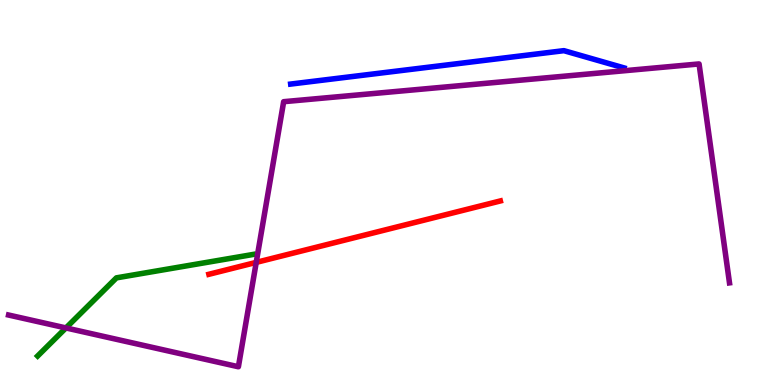[{'lines': ['blue', 'red'], 'intersections': []}, {'lines': ['green', 'red'], 'intersections': []}, {'lines': ['purple', 'red'], 'intersections': [{'x': 3.31, 'y': 3.18}]}, {'lines': ['blue', 'green'], 'intersections': []}, {'lines': ['blue', 'purple'], 'intersections': []}, {'lines': ['green', 'purple'], 'intersections': [{'x': 0.851, 'y': 1.48}]}]